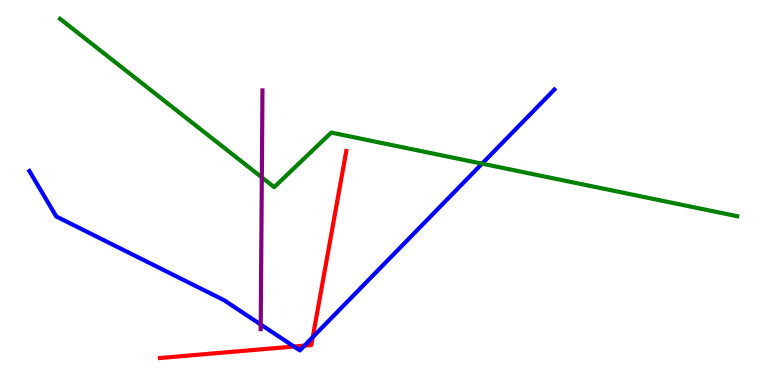[{'lines': ['blue', 'red'], 'intersections': [{'x': 3.79, 'y': 1.0}, {'x': 3.93, 'y': 1.02}, {'x': 4.04, 'y': 1.24}]}, {'lines': ['green', 'red'], 'intersections': []}, {'lines': ['purple', 'red'], 'intersections': []}, {'lines': ['blue', 'green'], 'intersections': [{'x': 6.22, 'y': 5.75}]}, {'lines': ['blue', 'purple'], 'intersections': [{'x': 3.36, 'y': 1.57}]}, {'lines': ['green', 'purple'], 'intersections': [{'x': 3.38, 'y': 5.39}]}]